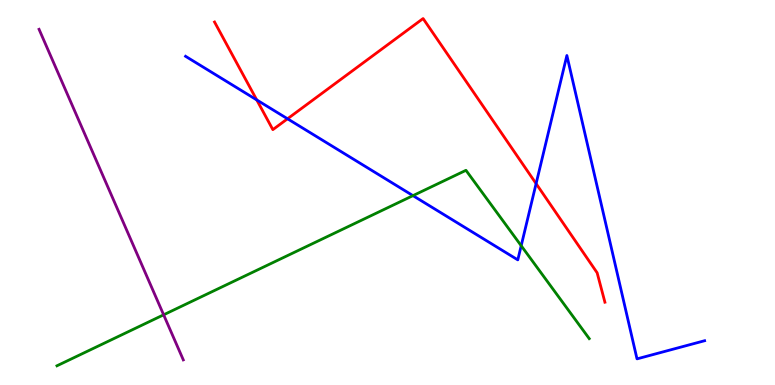[{'lines': ['blue', 'red'], 'intersections': [{'x': 3.31, 'y': 7.4}, {'x': 3.71, 'y': 6.91}, {'x': 6.92, 'y': 5.23}]}, {'lines': ['green', 'red'], 'intersections': []}, {'lines': ['purple', 'red'], 'intersections': []}, {'lines': ['blue', 'green'], 'intersections': [{'x': 5.33, 'y': 4.92}, {'x': 6.73, 'y': 3.62}]}, {'lines': ['blue', 'purple'], 'intersections': []}, {'lines': ['green', 'purple'], 'intersections': [{'x': 2.11, 'y': 1.82}]}]